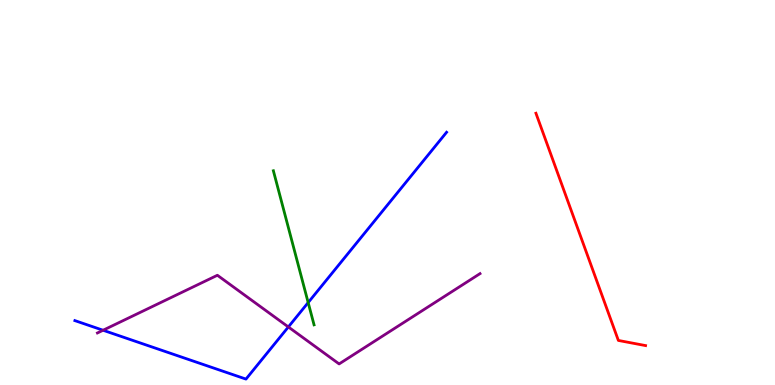[{'lines': ['blue', 'red'], 'intersections': []}, {'lines': ['green', 'red'], 'intersections': []}, {'lines': ['purple', 'red'], 'intersections': []}, {'lines': ['blue', 'green'], 'intersections': [{'x': 3.98, 'y': 2.14}]}, {'lines': ['blue', 'purple'], 'intersections': [{'x': 1.33, 'y': 1.42}, {'x': 3.72, 'y': 1.51}]}, {'lines': ['green', 'purple'], 'intersections': []}]